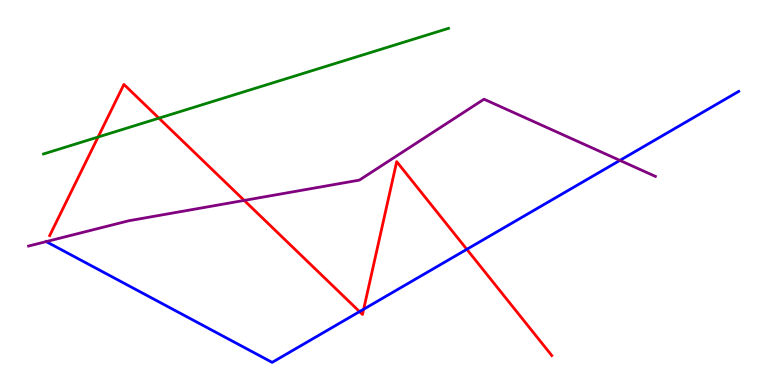[{'lines': ['blue', 'red'], 'intersections': [{'x': 4.64, 'y': 1.91}, {'x': 4.69, 'y': 1.97}, {'x': 6.02, 'y': 3.52}]}, {'lines': ['green', 'red'], 'intersections': [{'x': 1.27, 'y': 6.44}, {'x': 2.05, 'y': 6.93}]}, {'lines': ['purple', 'red'], 'intersections': [{'x': 3.15, 'y': 4.79}]}, {'lines': ['blue', 'green'], 'intersections': []}, {'lines': ['blue', 'purple'], 'intersections': [{'x': 0.596, 'y': 3.72}, {'x': 8.0, 'y': 5.83}]}, {'lines': ['green', 'purple'], 'intersections': []}]